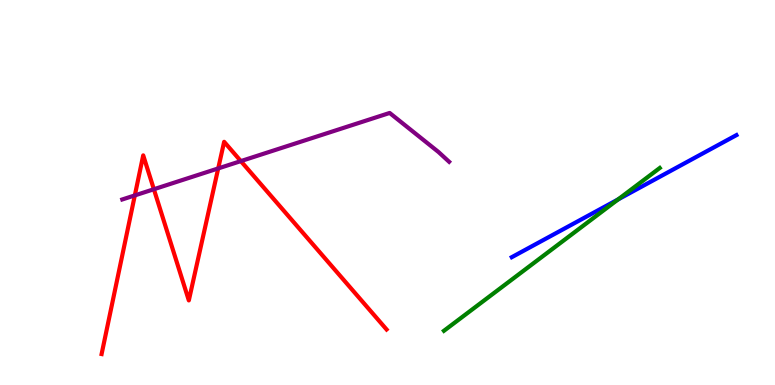[{'lines': ['blue', 'red'], 'intersections': []}, {'lines': ['green', 'red'], 'intersections': []}, {'lines': ['purple', 'red'], 'intersections': [{'x': 1.74, 'y': 4.92}, {'x': 1.99, 'y': 5.08}, {'x': 2.82, 'y': 5.63}, {'x': 3.11, 'y': 5.82}]}, {'lines': ['blue', 'green'], 'intersections': [{'x': 7.98, 'y': 4.82}]}, {'lines': ['blue', 'purple'], 'intersections': []}, {'lines': ['green', 'purple'], 'intersections': []}]